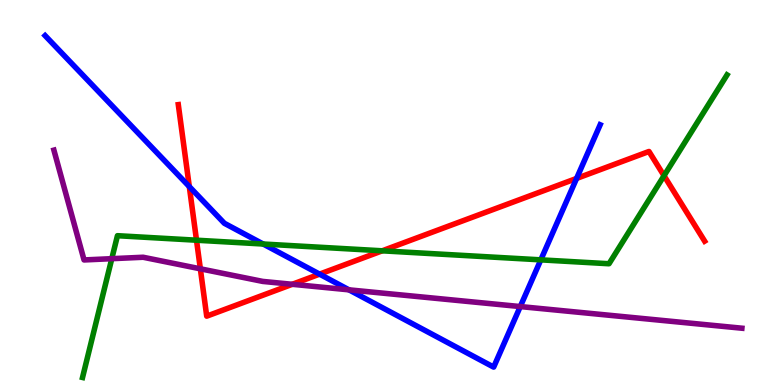[{'lines': ['blue', 'red'], 'intersections': [{'x': 2.44, 'y': 5.15}, {'x': 4.12, 'y': 2.88}, {'x': 7.44, 'y': 5.37}]}, {'lines': ['green', 'red'], 'intersections': [{'x': 2.54, 'y': 3.76}, {'x': 4.93, 'y': 3.49}, {'x': 8.57, 'y': 5.44}]}, {'lines': ['purple', 'red'], 'intersections': [{'x': 2.59, 'y': 3.02}, {'x': 3.77, 'y': 2.62}]}, {'lines': ['blue', 'green'], 'intersections': [{'x': 3.4, 'y': 3.66}, {'x': 6.98, 'y': 3.25}]}, {'lines': ['blue', 'purple'], 'intersections': [{'x': 4.5, 'y': 2.47}, {'x': 6.71, 'y': 2.04}]}, {'lines': ['green', 'purple'], 'intersections': [{'x': 1.44, 'y': 3.28}]}]